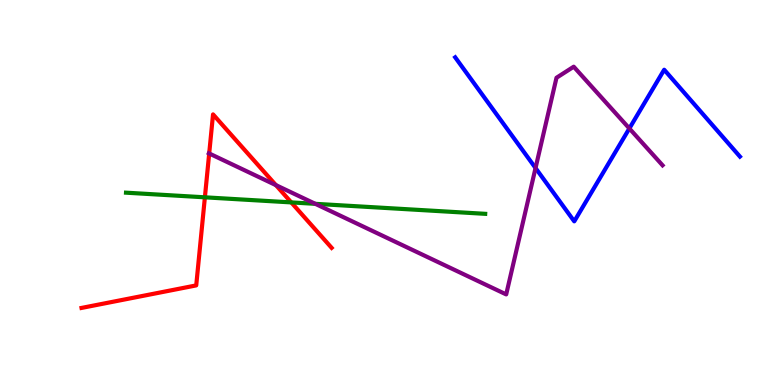[{'lines': ['blue', 'red'], 'intersections': []}, {'lines': ['green', 'red'], 'intersections': [{'x': 2.64, 'y': 4.87}, {'x': 3.76, 'y': 4.74}]}, {'lines': ['purple', 'red'], 'intersections': [{'x': 2.7, 'y': 6.01}, {'x': 3.56, 'y': 5.19}]}, {'lines': ['blue', 'green'], 'intersections': []}, {'lines': ['blue', 'purple'], 'intersections': [{'x': 6.91, 'y': 5.64}, {'x': 8.12, 'y': 6.66}]}, {'lines': ['green', 'purple'], 'intersections': [{'x': 4.07, 'y': 4.71}]}]